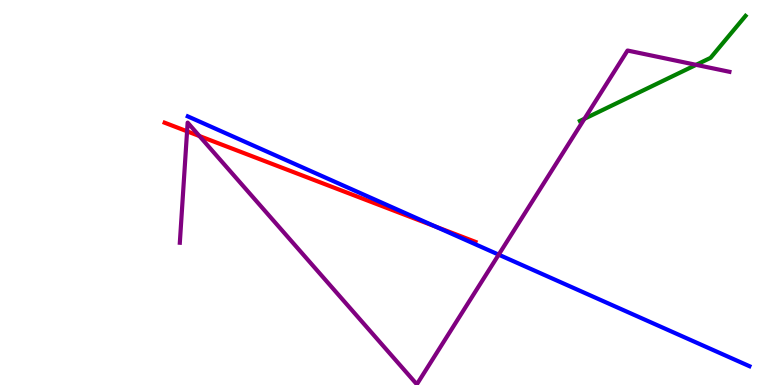[{'lines': ['blue', 'red'], 'intersections': [{'x': 5.62, 'y': 4.11}]}, {'lines': ['green', 'red'], 'intersections': []}, {'lines': ['purple', 'red'], 'intersections': [{'x': 2.41, 'y': 6.59}, {'x': 2.57, 'y': 6.47}]}, {'lines': ['blue', 'green'], 'intersections': []}, {'lines': ['blue', 'purple'], 'intersections': [{'x': 6.43, 'y': 3.39}]}, {'lines': ['green', 'purple'], 'intersections': [{'x': 7.54, 'y': 6.92}, {'x': 8.98, 'y': 8.32}]}]